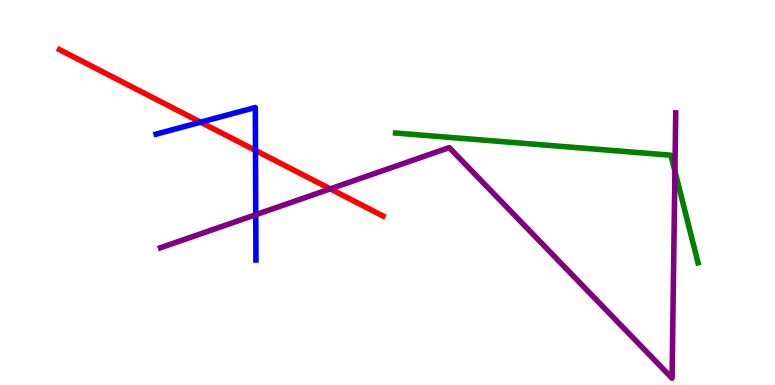[{'lines': ['blue', 'red'], 'intersections': [{'x': 2.59, 'y': 6.83}, {'x': 3.3, 'y': 6.09}]}, {'lines': ['green', 'red'], 'intersections': []}, {'lines': ['purple', 'red'], 'intersections': [{'x': 4.26, 'y': 5.09}]}, {'lines': ['blue', 'green'], 'intersections': []}, {'lines': ['blue', 'purple'], 'intersections': [{'x': 3.3, 'y': 4.42}]}, {'lines': ['green', 'purple'], 'intersections': [{'x': 8.71, 'y': 5.55}]}]